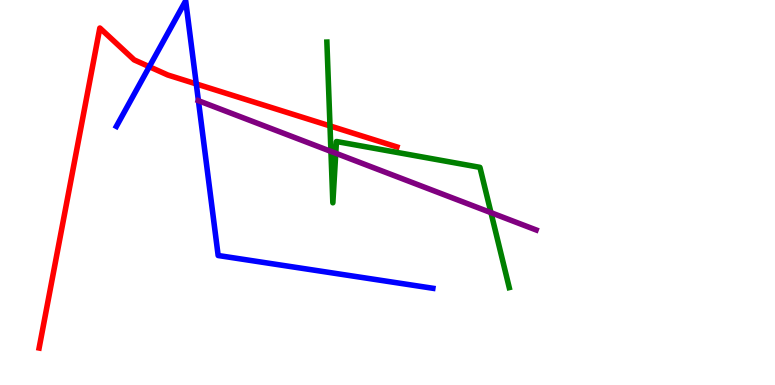[{'lines': ['blue', 'red'], 'intersections': [{'x': 1.93, 'y': 8.27}, {'x': 2.53, 'y': 7.82}]}, {'lines': ['green', 'red'], 'intersections': [{'x': 4.26, 'y': 6.73}]}, {'lines': ['purple', 'red'], 'intersections': []}, {'lines': ['blue', 'green'], 'intersections': []}, {'lines': ['blue', 'purple'], 'intersections': [{'x': 2.56, 'y': 7.38}]}, {'lines': ['green', 'purple'], 'intersections': [{'x': 4.27, 'y': 6.07}, {'x': 4.33, 'y': 6.02}, {'x': 6.34, 'y': 4.48}]}]